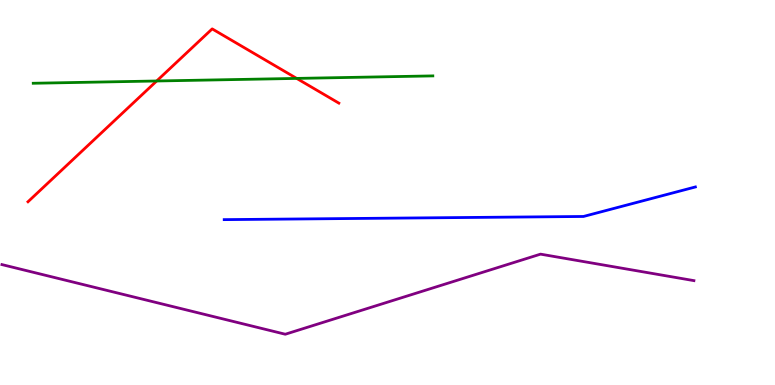[{'lines': ['blue', 'red'], 'intersections': []}, {'lines': ['green', 'red'], 'intersections': [{'x': 2.02, 'y': 7.9}, {'x': 3.83, 'y': 7.96}]}, {'lines': ['purple', 'red'], 'intersections': []}, {'lines': ['blue', 'green'], 'intersections': []}, {'lines': ['blue', 'purple'], 'intersections': []}, {'lines': ['green', 'purple'], 'intersections': []}]